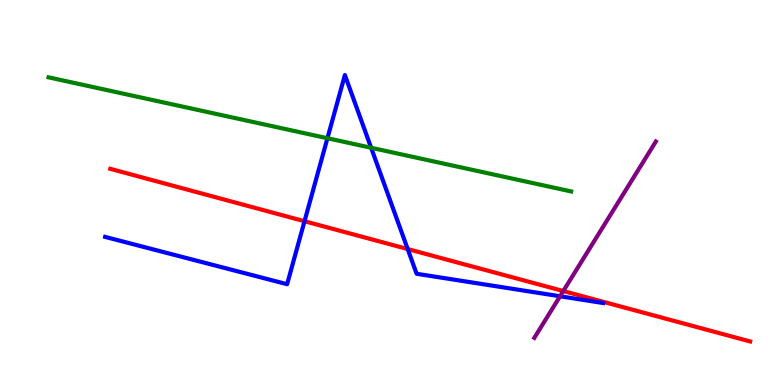[{'lines': ['blue', 'red'], 'intersections': [{'x': 3.93, 'y': 4.25}, {'x': 5.26, 'y': 3.53}]}, {'lines': ['green', 'red'], 'intersections': []}, {'lines': ['purple', 'red'], 'intersections': [{'x': 7.27, 'y': 2.44}]}, {'lines': ['blue', 'green'], 'intersections': [{'x': 4.23, 'y': 6.41}, {'x': 4.79, 'y': 6.16}]}, {'lines': ['blue', 'purple'], 'intersections': [{'x': 7.23, 'y': 2.3}]}, {'lines': ['green', 'purple'], 'intersections': []}]